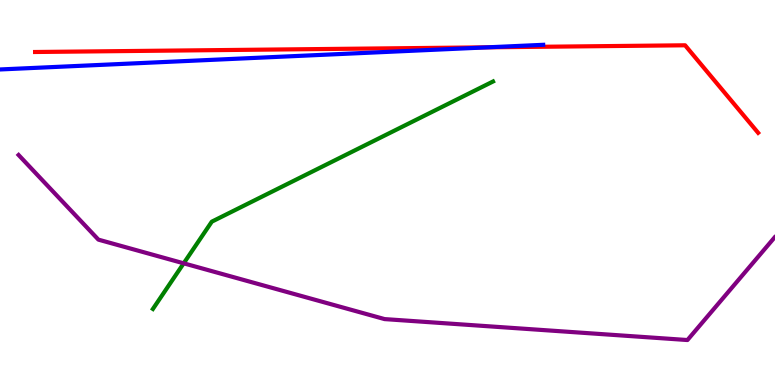[{'lines': ['blue', 'red'], 'intersections': [{'x': 6.29, 'y': 8.77}]}, {'lines': ['green', 'red'], 'intersections': []}, {'lines': ['purple', 'red'], 'intersections': []}, {'lines': ['blue', 'green'], 'intersections': []}, {'lines': ['blue', 'purple'], 'intersections': []}, {'lines': ['green', 'purple'], 'intersections': [{'x': 2.37, 'y': 3.16}]}]